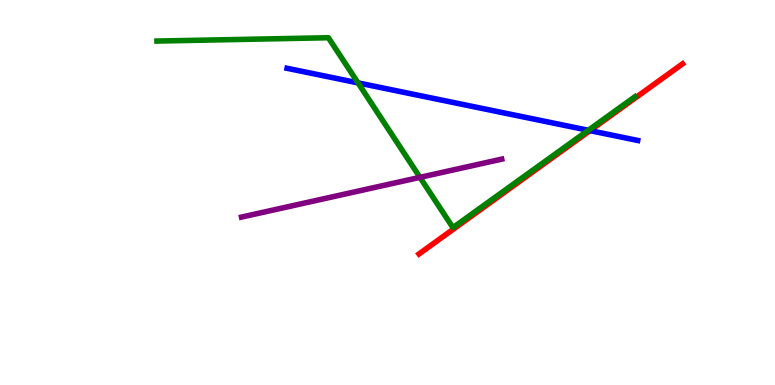[{'lines': ['blue', 'red'], 'intersections': [{'x': 7.61, 'y': 6.61}]}, {'lines': ['green', 'red'], 'intersections': []}, {'lines': ['purple', 'red'], 'intersections': []}, {'lines': ['blue', 'green'], 'intersections': [{'x': 4.62, 'y': 7.85}, {'x': 7.59, 'y': 6.62}]}, {'lines': ['blue', 'purple'], 'intersections': []}, {'lines': ['green', 'purple'], 'intersections': [{'x': 5.42, 'y': 5.39}]}]